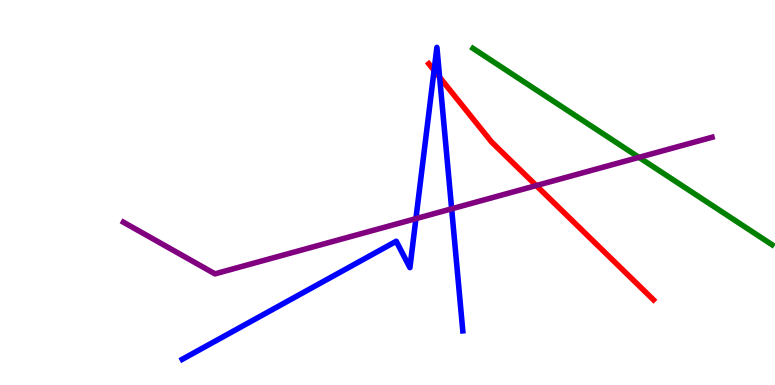[{'lines': ['blue', 'red'], 'intersections': [{'x': 5.6, 'y': 8.17}, {'x': 5.67, 'y': 7.99}]}, {'lines': ['green', 'red'], 'intersections': []}, {'lines': ['purple', 'red'], 'intersections': [{'x': 6.92, 'y': 5.18}]}, {'lines': ['blue', 'green'], 'intersections': []}, {'lines': ['blue', 'purple'], 'intersections': [{'x': 5.37, 'y': 4.32}, {'x': 5.83, 'y': 4.58}]}, {'lines': ['green', 'purple'], 'intersections': [{'x': 8.24, 'y': 5.91}]}]